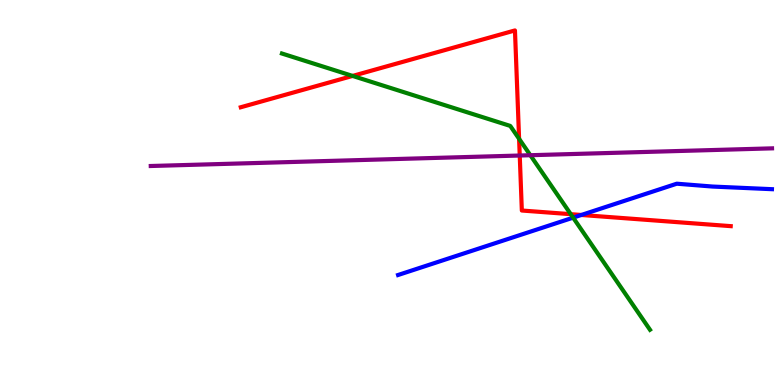[{'lines': ['blue', 'red'], 'intersections': [{'x': 7.5, 'y': 4.42}]}, {'lines': ['green', 'red'], 'intersections': [{'x': 4.55, 'y': 8.03}, {'x': 6.7, 'y': 6.39}, {'x': 7.36, 'y': 4.44}]}, {'lines': ['purple', 'red'], 'intersections': [{'x': 6.71, 'y': 5.96}]}, {'lines': ['blue', 'green'], 'intersections': [{'x': 7.4, 'y': 4.35}]}, {'lines': ['blue', 'purple'], 'intersections': []}, {'lines': ['green', 'purple'], 'intersections': [{'x': 6.84, 'y': 5.97}]}]